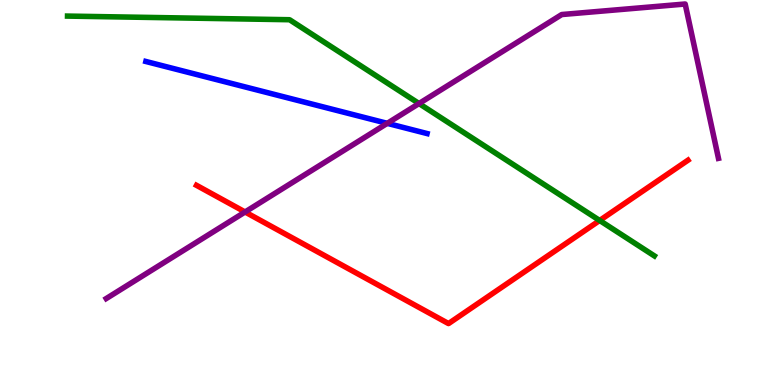[{'lines': ['blue', 'red'], 'intersections': []}, {'lines': ['green', 'red'], 'intersections': [{'x': 7.74, 'y': 4.27}]}, {'lines': ['purple', 'red'], 'intersections': [{'x': 3.16, 'y': 4.49}]}, {'lines': ['blue', 'green'], 'intersections': []}, {'lines': ['blue', 'purple'], 'intersections': [{'x': 5.0, 'y': 6.8}]}, {'lines': ['green', 'purple'], 'intersections': [{'x': 5.41, 'y': 7.31}]}]